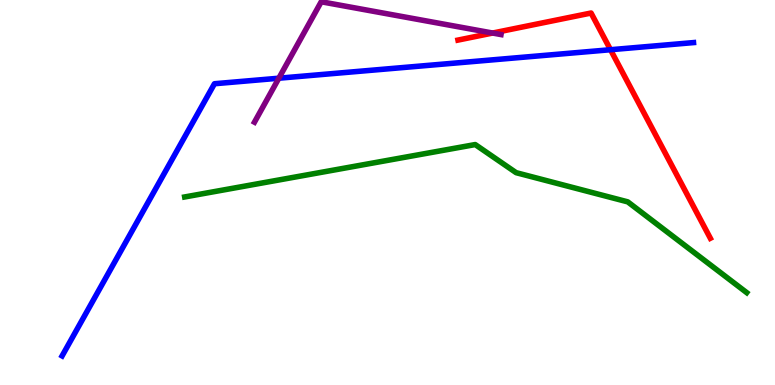[{'lines': ['blue', 'red'], 'intersections': [{'x': 7.88, 'y': 8.71}]}, {'lines': ['green', 'red'], 'intersections': []}, {'lines': ['purple', 'red'], 'intersections': [{'x': 6.36, 'y': 9.14}]}, {'lines': ['blue', 'green'], 'intersections': []}, {'lines': ['blue', 'purple'], 'intersections': [{'x': 3.6, 'y': 7.97}]}, {'lines': ['green', 'purple'], 'intersections': []}]